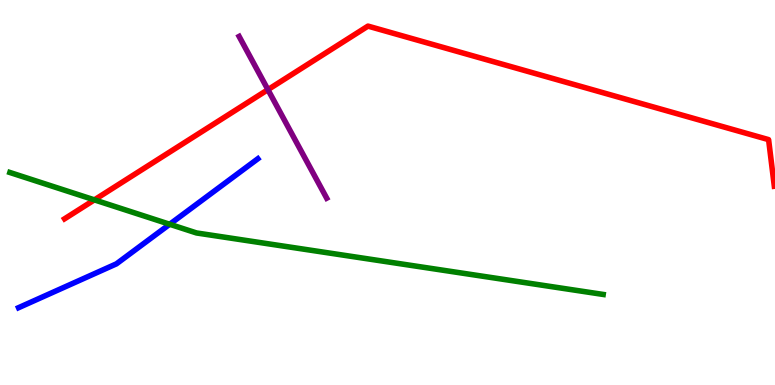[{'lines': ['blue', 'red'], 'intersections': []}, {'lines': ['green', 'red'], 'intersections': [{'x': 1.22, 'y': 4.81}]}, {'lines': ['purple', 'red'], 'intersections': [{'x': 3.46, 'y': 7.67}]}, {'lines': ['blue', 'green'], 'intersections': [{'x': 2.19, 'y': 4.17}]}, {'lines': ['blue', 'purple'], 'intersections': []}, {'lines': ['green', 'purple'], 'intersections': []}]